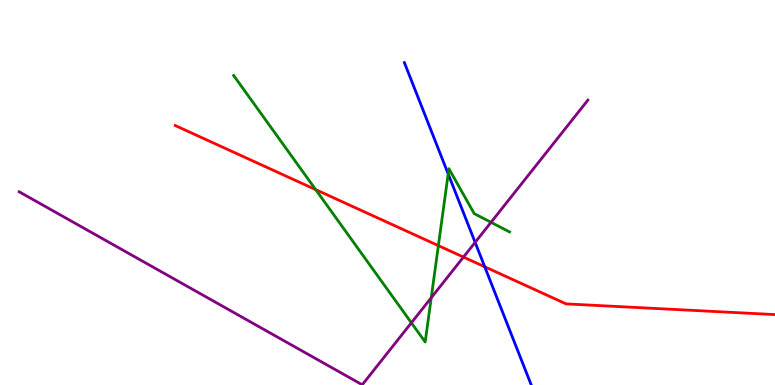[{'lines': ['blue', 'red'], 'intersections': [{'x': 6.25, 'y': 3.07}]}, {'lines': ['green', 'red'], 'intersections': [{'x': 4.07, 'y': 5.07}, {'x': 5.66, 'y': 3.62}]}, {'lines': ['purple', 'red'], 'intersections': [{'x': 5.98, 'y': 3.32}]}, {'lines': ['blue', 'green'], 'intersections': [{'x': 5.78, 'y': 5.48}]}, {'lines': ['blue', 'purple'], 'intersections': [{'x': 6.13, 'y': 3.7}]}, {'lines': ['green', 'purple'], 'intersections': [{'x': 5.31, 'y': 1.62}, {'x': 5.56, 'y': 2.27}, {'x': 6.34, 'y': 4.23}]}]